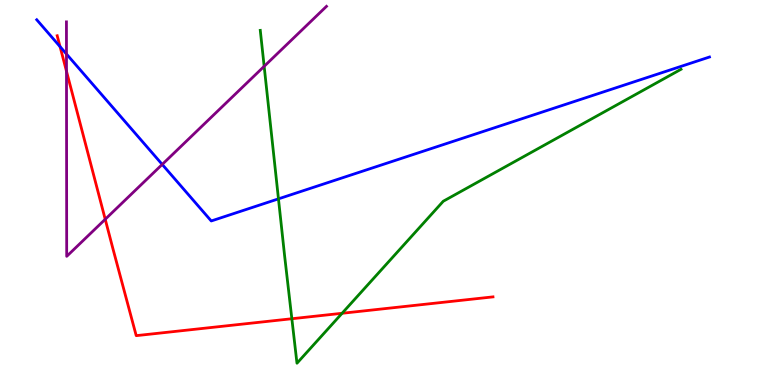[{'lines': ['blue', 'red'], 'intersections': [{'x': 0.775, 'y': 8.79}]}, {'lines': ['green', 'red'], 'intersections': [{'x': 3.77, 'y': 1.72}, {'x': 4.41, 'y': 1.86}]}, {'lines': ['purple', 'red'], 'intersections': [{'x': 0.858, 'y': 8.15}, {'x': 1.36, 'y': 4.3}]}, {'lines': ['blue', 'green'], 'intersections': [{'x': 3.59, 'y': 4.84}]}, {'lines': ['blue', 'purple'], 'intersections': [{'x': 0.858, 'y': 8.6}, {'x': 2.09, 'y': 5.73}]}, {'lines': ['green', 'purple'], 'intersections': [{'x': 3.41, 'y': 8.28}]}]